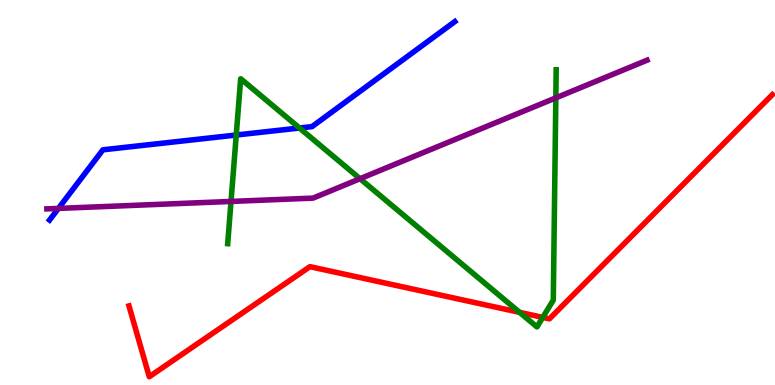[{'lines': ['blue', 'red'], 'intersections': []}, {'lines': ['green', 'red'], 'intersections': [{'x': 6.7, 'y': 1.89}, {'x': 7.0, 'y': 1.76}]}, {'lines': ['purple', 'red'], 'intersections': []}, {'lines': ['blue', 'green'], 'intersections': [{'x': 3.05, 'y': 6.49}, {'x': 3.86, 'y': 6.68}]}, {'lines': ['blue', 'purple'], 'intersections': [{'x': 0.754, 'y': 4.59}]}, {'lines': ['green', 'purple'], 'intersections': [{'x': 2.98, 'y': 4.77}, {'x': 4.65, 'y': 5.36}, {'x': 7.17, 'y': 7.46}]}]